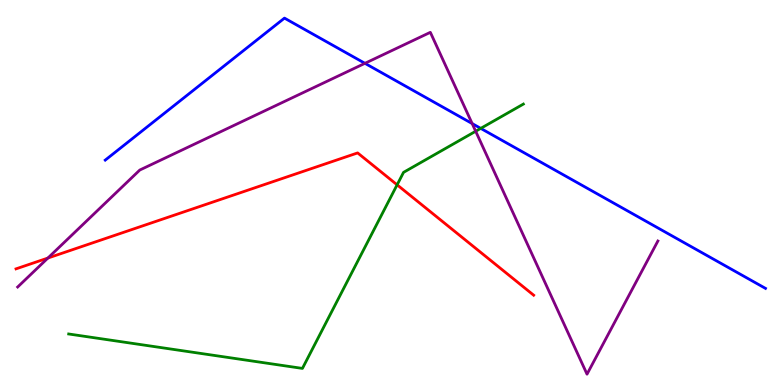[{'lines': ['blue', 'red'], 'intersections': []}, {'lines': ['green', 'red'], 'intersections': [{'x': 5.12, 'y': 5.2}]}, {'lines': ['purple', 'red'], 'intersections': [{'x': 0.618, 'y': 3.3}]}, {'lines': ['blue', 'green'], 'intersections': [{'x': 6.2, 'y': 6.67}]}, {'lines': ['blue', 'purple'], 'intersections': [{'x': 4.71, 'y': 8.36}, {'x': 6.09, 'y': 6.79}]}, {'lines': ['green', 'purple'], 'intersections': [{'x': 6.14, 'y': 6.59}]}]